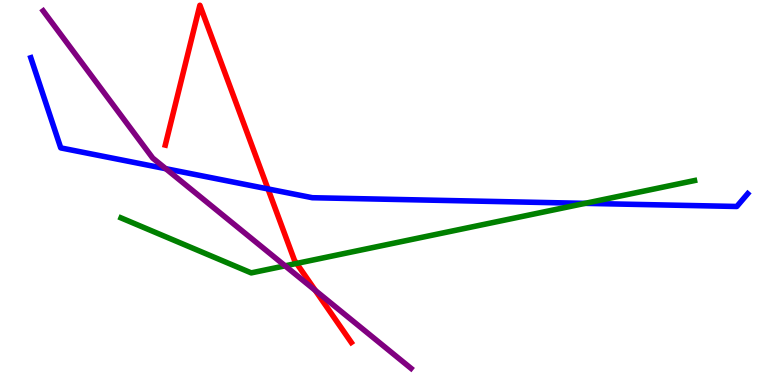[{'lines': ['blue', 'red'], 'intersections': [{'x': 3.46, 'y': 5.09}]}, {'lines': ['green', 'red'], 'intersections': [{'x': 3.83, 'y': 3.16}]}, {'lines': ['purple', 'red'], 'intersections': [{'x': 4.07, 'y': 2.46}]}, {'lines': ['blue', 'green'], 'intersections': [{'x': 7.55, 'y': 4.72}]}, {'lines': ['blue', 'purple'], 'intersections': [{'x': 2.14, 'y': 5.62}]}, {'lines': ['green', 'purple'], 'intersections': [{'x': 3.68, 'y': 3.1}]}]